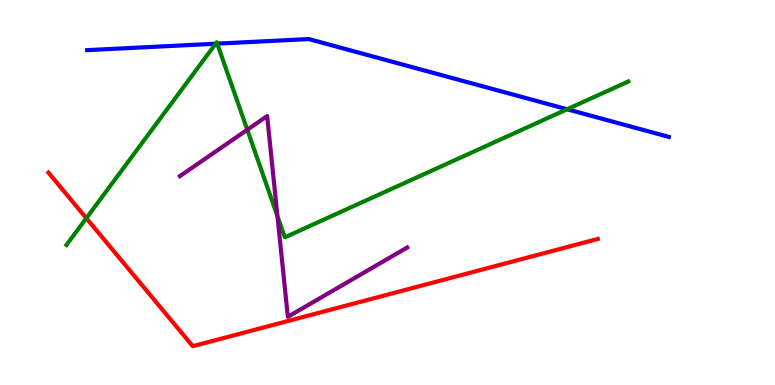[{'lines': ['blue', 'red'], 'intersections': []}, {'lines': ['green', 'red'], 'intersections': [{'x': 1.11, 'y': 4.33}]}, {'lines': ['purple', 'red'], 'intersections': []}, {'lines': ['blue', 'green'], 'intersections': [{'x': 2.78, 'y': 8.86}, {'x': 2.8, 'y': 8.87}, {'x': 7.32, 'y': 7.16}]}, {'lines': ['blue', 'purple'], 'intersections': []}, {'lines': ['green', 'purple'], 'intersections': [{'x': 3.19, 'y': 6.63}, {'x': 3.58, 'y': 4.39}]}]